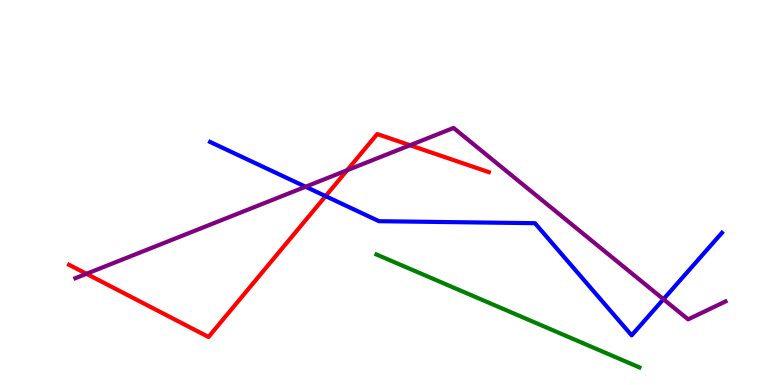[{'lines': ['blue', 'red'], 'intersections': [{'x': 4.2, 'y': 4.91}]}, {'lines': ['green', 'red'], 'intersections': []}, {'lines': ['purple', 'red'], 'intersections': [{'x': 1.12, 'y': 2.89}, {'x': 4.48, 'y': 5.58}, {'x': 5.29, 'y': 6.23}]}, {'lines': ['blue', 'green'], 'intersections': []}, {'lines': ['blue', 'purple'], 'intersections': [{'x': 3.94, 'y': 5.15}, {'x': 8.56, 'y': 2.23}]}, {'lines': ['green', 'purple'], 'intersections': []}]